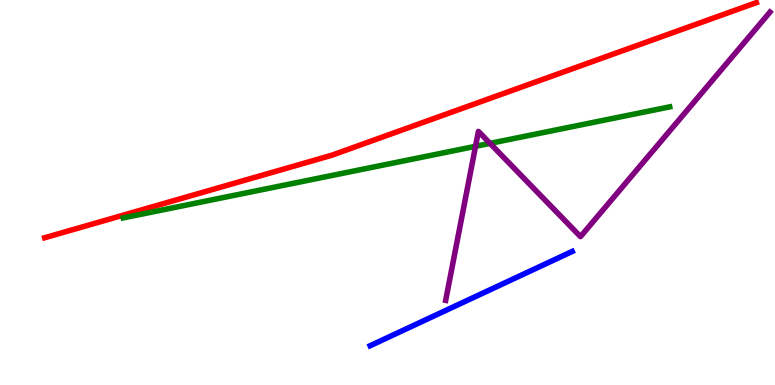[{'lines': ['blue', 'red'], 'intersections': []}, {'lines': ['green', 'red'], 'intersections': []}, {'lines': ['purple', 'red'], 'intersections': []}, {'lines': ['blue', 'green'], 'intersections': []}, {'lines': ['blue', 'purple'], 'intersections': []}, {'lines': ['green', 'purple'], 'intersections': [{'x': 6.14, 'y': 6.2}, {'x': 6.32, 'y': 6.28}]}]